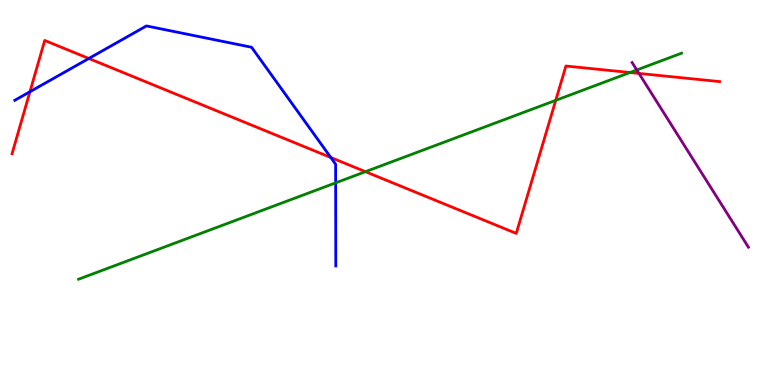[{'lines': ['blue', 'red'], 'intersections': [{'x': 0.386, 'y': 7.62}, {'x': 1.15, 'y': 8.48}, {'x': 4.27, 'y': 5.91}]}, {'lines': ['green', 'red'], 'intersections': [{'x': 4.72, 'y': 5.54}, {'x': 7.17, 'y': 7.39}, {'x': 8.13, 'y': 8.12}]}, {'lines': ['purple', 'red'], 'intersections': [{'x': 8.24, 'y': 8.09}]}, {'lines': ['blue', 'green'], 'intersections': [{'x': 4.33, 'y': 5.25}]}, {'lines': ['blue', 'purple'], 'intersections': []}, {'lines': ['green', 'purple'], 'intersections': [{'x': 8.22, 'y': 8.18}]}]